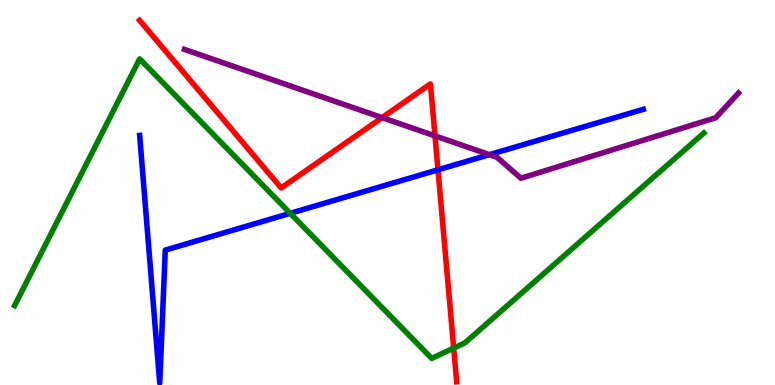[{'lines': ['blue', 'red'], 'intersections': [{'x': 5.65, 'y': 5.59}]}, {'lines': ['green', 'red'], 'intersections': [{'x': 5.85, 'y': 0.959}]}, {'lines': ['purple', 'red'], 'intersections': [{'x': 4.93, 'y': 6.95}, {'x': 5.61, 'y': 6.47}]}, {'lines': ['blue', 'green'], 'intersections': [{'x': 3.75, 'y': 4.46}]}, {'lines': ['blue', 'purple'], 'intersections': [{'x': 6.32, 'y': 5.98}]}, {'lines': ['green', 'purple'], 'intersections': []}]